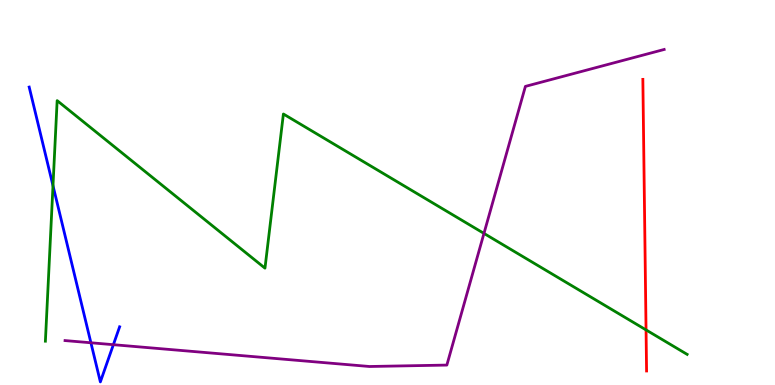[{'lines': ['blue', 'red'], 'intersections': []}, {'lines': ['green', 'red'], 'intersections': [{'x': 8.34, 'y': 1.43}]}, {'lines': ['purple', 'red'], 'intersections': []}, {'lines': ['blue', 'green'], 'intersections': [{'x': 0.684, 'y': 5.18}]}, {'lines': ['blue', 'purple'], 'intersections': [{'x': 1.17, 'y': 1.1}, {'x': 1.46, 'y': 1.05}]}, {'lines': ['green', 'purple'], 'intersections': [{'x': 6.24, 'y': 3.94}]}]